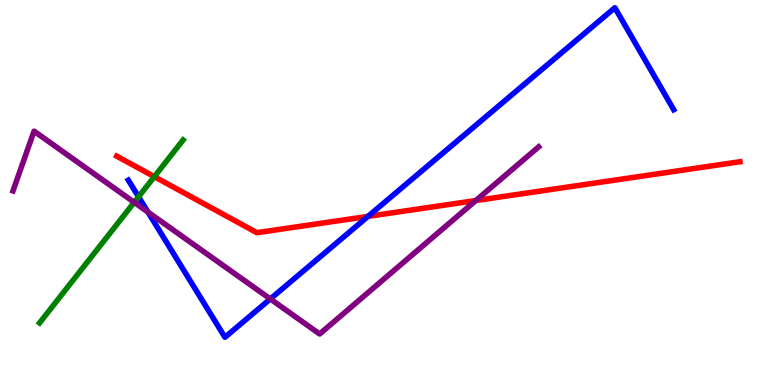[{'lines': ['blue', 'red'], 'intersections': [{'x': 4.75, 'y': 4.38}]}, {'lines': ['green', 'red'], 'intersections': [{'x': 1.99, 'y': 5.41}]}, {'lines': ['purple', 'red'], 'intersections': [{'x': 6.14, 'y': 4.79}]}, {'lines': ['blue', 'green'], 'intersections': [{'x': 1.79, 'y': 4.89}]}, {'lines': ['blue', 'purple'], 'intersections': [{'x': 1.91, 'y': 4.49}, {'x': 3.49, 'y': 2.24}]}, {'lines': ['green', 'purple'], 'intersections': [{'x': 1.73, 'y': 4.75}]}]